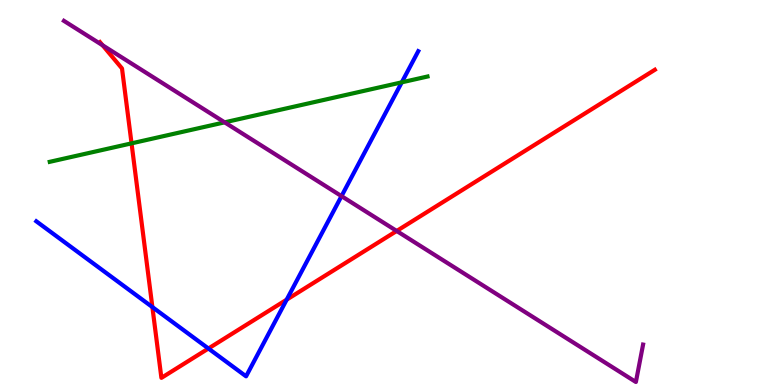[{'lines': ['blue', 'red'], 'intersections': [{'x': 1.97, 'y': 2.02}, {'x': 2.69, 'y': 0.948}, {'x': 3.7, 'y': 2.22}]}, {'lines': ['green', 'red'], 'intersections': [{'x': 1.7, 'y': 6.28}]}, {'lines': ['purple', 'red'], 'intersections': [{'x': 1.32, 'y': 8.82}, {'x': 5.12, 'y': 4.0}]}, {'lines': ['blue', 'green'], 'intersections': [{'x': 5.18, 'y': 7.86}]}, {'lines': ['blue', 'purple'], 'intersections': [{'x': 4.41, 'y': 4.91}]}, {'lines': ['green', 'purple'], 'intersections': [{'x': 2.9, 'y': 6.82}]}]